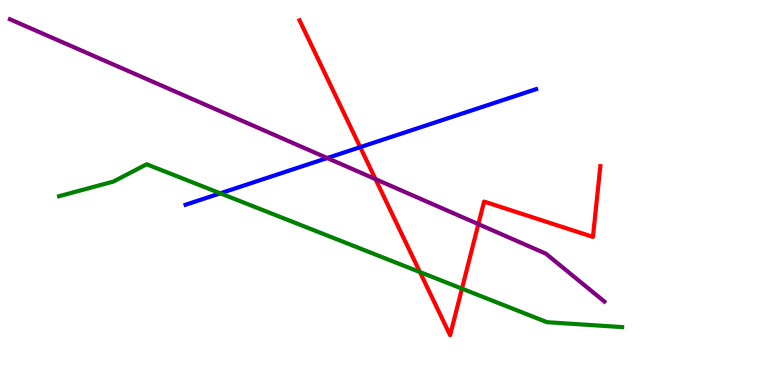[{'lines': ['blue', 'red'], 'intersections': [{'x': 4.65, 'y': 6.18}]}, {'lines': ['green', 'red'], 'intersections': [{'x': 5.42, 'y': 2.93}, {'x': 5.96, 'y': 2.5}]}, {'lines': ['purple', 'red'], 'intersections': [{'x': 4.85, 'y': 5.35}, {'x': 6.17, 'y': 4.18}]}, {'lines': ['blue', 'green'], 'intersections': [{'x': 2.84, 'y': 4.98}]}, {'lines': ['blue', 'purple'], 'intersections': [{'x': 4.22, 'y': 5.9}]}, {'lines': ['green', 'purple'], 'intersections': []}]